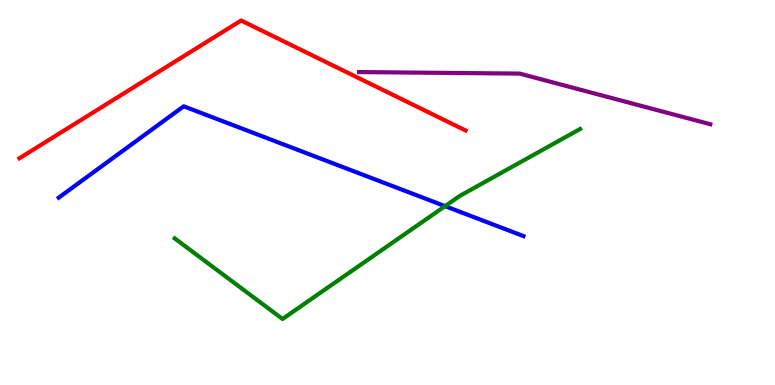[{'lines': ['blue', 'red'], 'intersections': []}, {'lines': ['green', 'red'], 'intersections': []}, {'lines': ['purple', 'red'], 'intersections': []}, {'lines': ['blue', 'green'], 'intersections': [{'x': 5.74, 'y': 4.65}]}, {'lines': ['blue', 'purple'], 'intersections': []}, {'lines': ['green', 'purple'], 'intersections': []}]